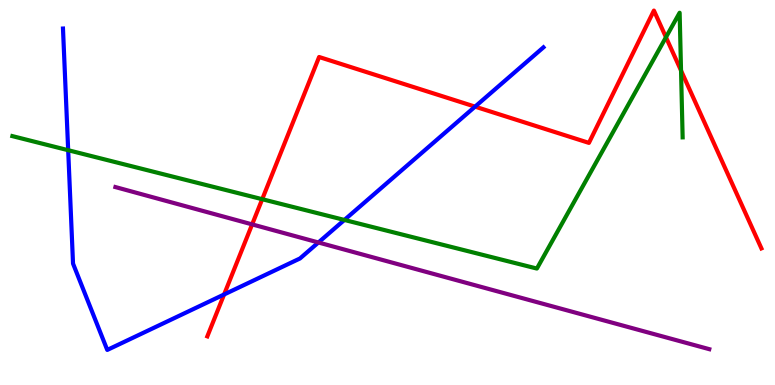[{'lines': ['blue', 'red'], 'intersections': [{'x': 2.89, 'y': 2.35}, {'x': 6.13, 'y': 7.23}]}, {'lines': ['green', 'red'], 'intersections': [{'x': 3.38, 'y': 4.83}, {'x': 8.59, 'y': 9.03}, {'x': 8.79, 'y': 8.17}]}, {'lines': ['purple', 'red'], 'intersections': [{'x': 3.25, 'y': 4.17}]}, {'lines': ['blue', 'green'], 'intersections': [{'x': 0.88, 'y': 6.1}, {'x': 4.44, 'y': 4.29}]}, {'lines': ['blue', 'purple'], 'intersections': [{'x': 4.11, 'y': 3.7}]}, {'lines': ['green', 'purple'], 'intersections': []}]